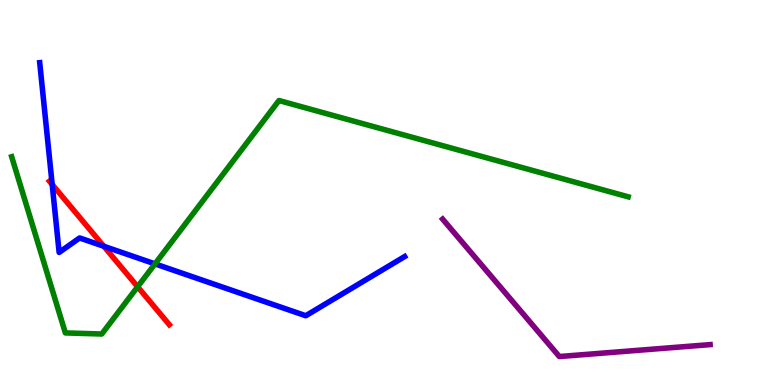[{'lines': ['blue', 'red'], 'intersections': [{'x': 0.673, 'y': 5.21}, {'x': 1.34, 'y': 3.6}]}, {'lines': ['green', 'red'], 'intersections': [{'x': 1.78, 'y': 2.55}]}, {'lines': ['purple', 'red'], 'intersections': []}, {'lines': ['blue', 'green'], 'intersections': [{'x': 2.0, 'y': 3.15}]}, {'lines': ['blue', 'purple'], 'intersections': []}, {'lines': ['green', 'purple'], 'intersections': []}]